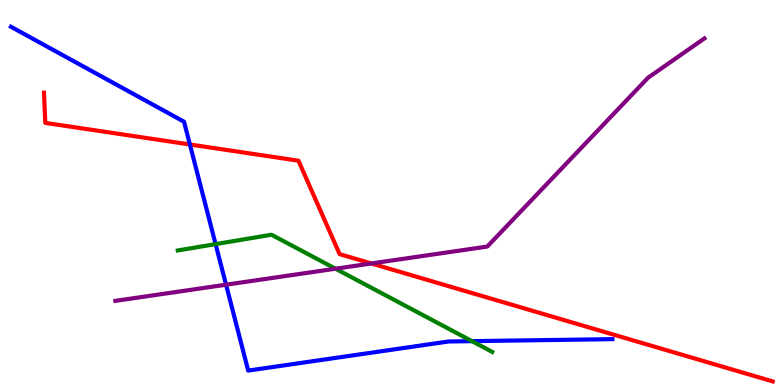[{'lines': ['blue', 'red'], 'intersections': [{'x': 2.45, 'y': 6.25}]}, {'lines': ['green', 'red'], 'intersections': []}, {'lines': ['purple', 'red'], 'intersections': [{'x': 4.79, 'y': 3.16}]}, {'lines': ['blue', 'green'], 'intersections': [{'x': 2.78, 'y': 3.66}, {'x': 6.09, 'y': 1.14}]}, {'lines': ['blue', 'purple'], 'intersections': [{'x': 2.92, 'y': 2.61}]}, {'lines': ['green', 'purple'], 'intersections': [{'x': 4.33, 'y': 3.02}]}]